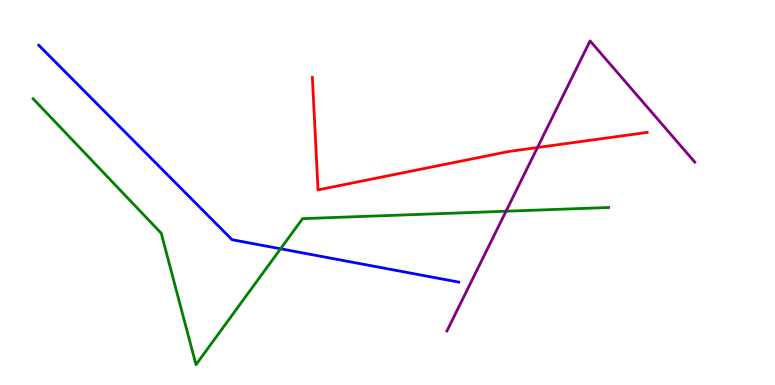[{'lines': ['blue', 'red'], 'intersections': []}, {'lines': ['green', 'red'], 'intersections': []}, {'lines': ['purple', 'red'], 'intersections': [{'x': 6.93, 'y': 6.17}]}, {'lines': ['blue', 'green'], 'intersections': [{'x': 3.62, 'y': 3.54}]}, {'lines': ['blue', 'purple'], 'intersections': []}, {'lines': ['green', 'purple'], 'intersections': [{'x': 6.53, 'y': 4.51}]}]